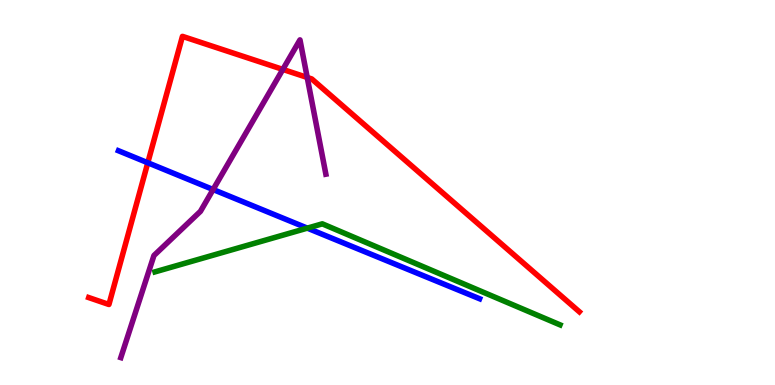[{'lines': ['blue', 'red'], 'intersections': [{'x': 1.91, 'y': 5.77}]}, {'lines': ['green', 'red'], 'intersections': []}, {'lines': ['purple', 'red'], 'intersections': [{'x': 3.65, 'y': 8.2}, {'x': 3.96, 'y': 7.99}]}, {'lines': ['blue', 'green'], 'intersections': [{'x': 3.97, 'y': 4.07}]}, {'lines': ['blue', 'purple'], 'intersections': [{'x': 2.75, 'y': 5.08}]}, {'lines': ['green', 'purple'], 'intersections': []}]